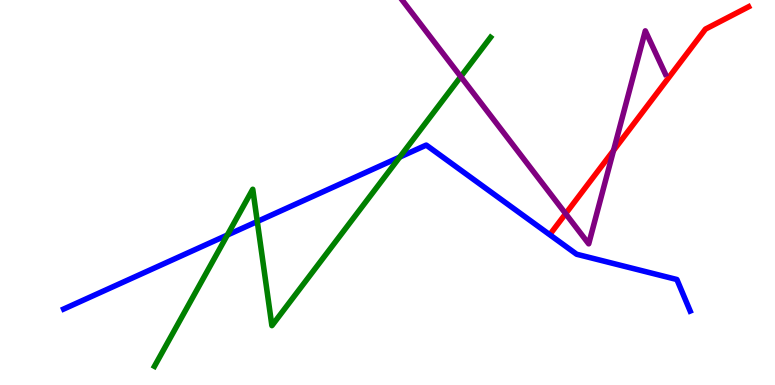[{'lines': ['blue', 'red'], 'intersections': []}, {'lines': ['green', 'red'], 'intersections': []}, {'lines': ['purple', 'red'], 'intersections': [{'x': 7.3, 'y': 4.45}, {'x': 7.92, 'y': 6.09}]}, {'lines': ['blue', 'green'], 'intersections': [{'x': 2.93, 'y': 3.9}, {'x': 3.32, 'y': 4.25}, {'x': 5.16, 'y': 5.92}]}, {'lines': ['blue', 'purple'], 'intersections': []}, {'lines': ['green', 'purple'], 'intersections': [{'x': 5.95, 'y': 8.01}]}]